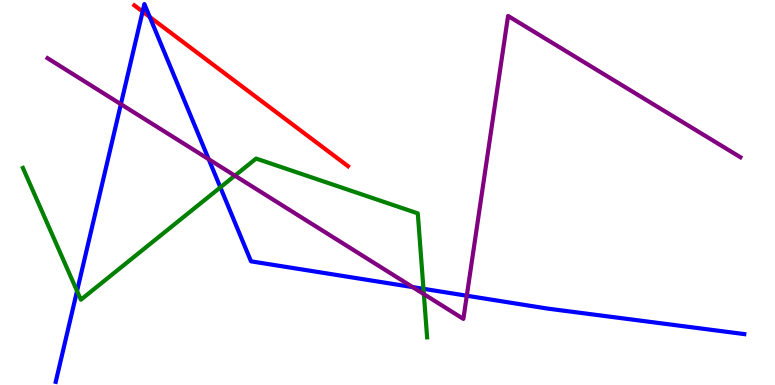[{'lines': ['blue', 'red'], 'intersections': [{'x': 1.84, 'y': 9.7}, {'x': 1.93, 'y': 9.56}]}, {'lines': ['green', 'red'], 'intersections': []}, {'lines': ['purple', 'red'], 'intersections': []}, {'lines': ['blue', 'green'], 'intersections': [{'x': 0.994, 'y': 2.44}, {'x': 2.84, 'y': 5.13}, {'x': 5.46, 'y': 2.5}]}, {'lines': ['blue', 'purple'], 'intersections': [{'x': 1.56, 'y': 7.29}, {'x': 2.69, 'y': 5.86}, {'x': 5.32, 'y': 2.54}, {'x': 6.02, 'y': 2.32}]}, {'lines': ['green', 'purple'], 'intersections': [{'x': 3.03, 'y': 5.44}, {'x': 5.47, 'y': 2.36}]}]